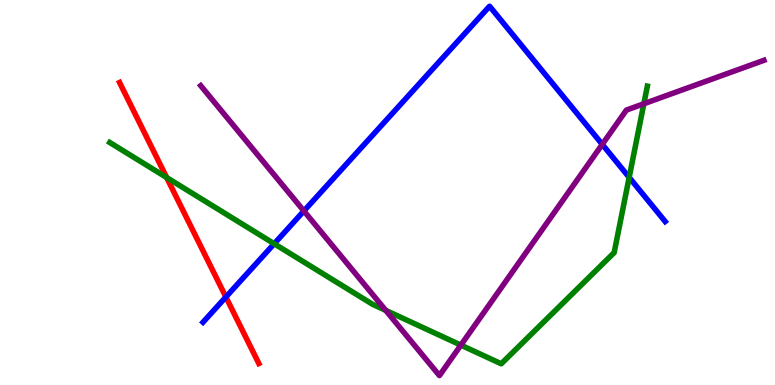[{'lines': ['blue', 'red'], 'intersections': [{'x': 2.91, 'y': 2.29}]}, {'lines': ['green', 'red'], 'intersections': [{'x': 2.15, 'y': 5.39}]}, {'lines': ['purple', 'red'], 'intersections': []}, {'lines': ['blue', 'green'], 'intersections': [{'x': 3.54, 'y': 3.67}, {'x': 8.12, 'y': 5.39}]}, {'lines': ['blue', 'purple'], 'intersections': [{'x': 3.92, 'y': 4.52}, {'x': 7.77, 'y': 6.25}]}, {'lines': ['green', 'purple'], 'intersections': [{'x': 4.98, 'y': 1.94}, {'x': 5.95, 'y': 1.04}, {'x': 8.31, 'y': 7.3}]}]